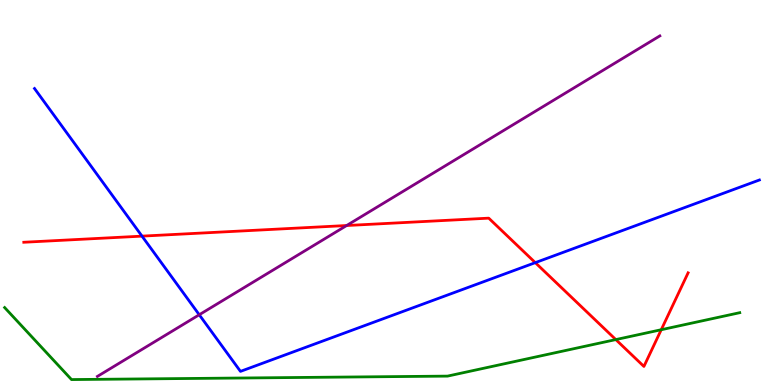[{'lines': ['blue', 'red'], 'intersections': [{'x': 1.83, 'y': 3.87}, {'x': 6.91, 'y': 3.18}]}, {'lines': ['green', 'red'], 'intersections': [{'x': 7.95, 'y': 1.18}, {'x': 8.53, 'y': 1.44}]}, {'lines': ['purple', 'red'], 'intersections': [{'x': 4.47, 'y': 4.14}]}, {'lines': ['blue', 'green'], 'intersections': []}, {'lines': ['blue', 'purple'], 'intersections': [{'x': 2.57, 'y': 1.82}]}, {'lines': ['green', 'purple'], 'intersections': []}]